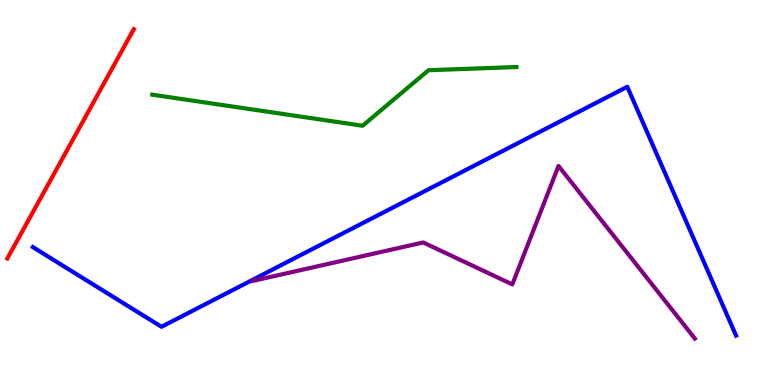[{'lines': ['blue', 'red'], 'intersections': []}, {'lines': ['green', 'red'], 'intersections': []}, {'lines': ['purple', 'red'], 'intersections': []}, {'lines': ['blue', 'green'], 'intersections': []}, {'lines': ['blue', 'purple'], 'intersections': []}, {'lines': ['green', 'purple'], 'intersections': []}]